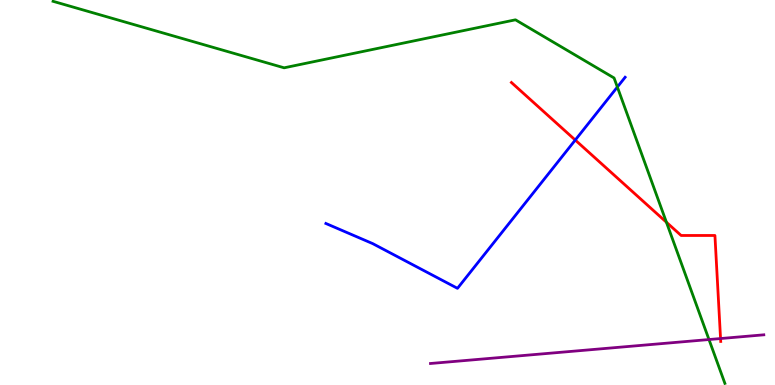[{'lines': ['blue', 'red'], 'intersections': [{'x': 7.42, 'y': 6.36}]}, {'lines': ['green', 'red'], 'intersections': [{'x': 8.6, 'y': 4.23}]}, {'lines': ['purple', 'red'], 'intersections': [{'x': 9.3, 'y': 1.21}]}, {'lines': ['blue', 'green'], 'intersections': [{'x': 7.97, 'y': 7.74}]}, {'lines': ['blue', 'purple'], 'intersections': []}, {'lines': ['green', 'purple'], 'intersections': [{'x': 9.15, 'y': 1.18}]}]